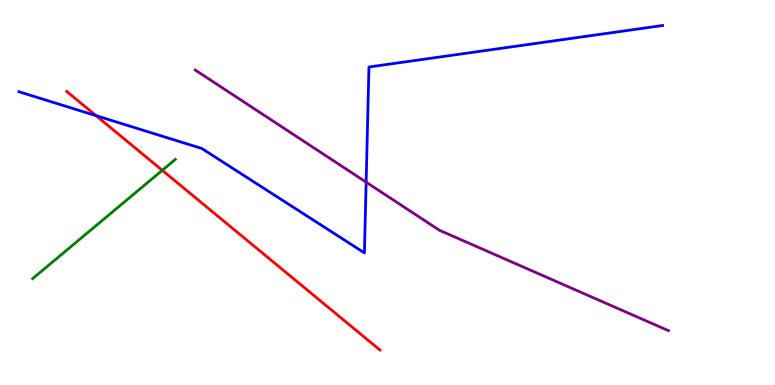[{'lines': ['blue', 'red'], 'intersections': [{'x': 1.24, 'y': 7.0}]}, {'lines': ['green', 'red'], 'intersections': [{'x': 2.09, 'y': 5.58}]}, {'lines': ['purple', 'red'], 'intersections': []}, {'lines': ['blue', 'green'], 'intersections': []}, {'lines': ['blue', 'purple'], 'intersections': [{'x': 4.72, 'y': 5.27}]}, {'lines': ['green', 'purple'], 'intersections': []}]